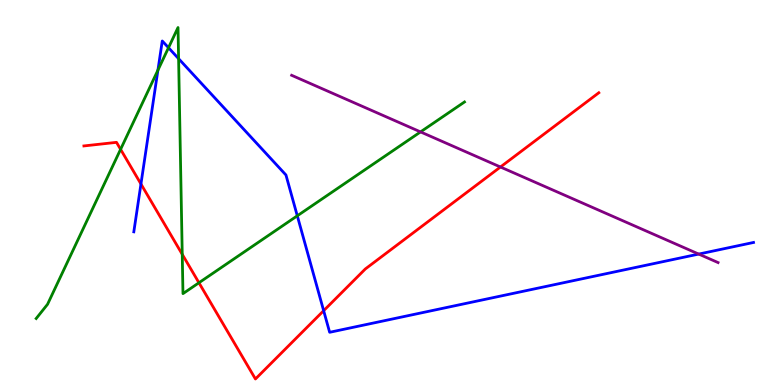[{'lines': ['blue', 'red'], 'intersections': [{'x': 1.82, 'y': 5.22}, {'x': 4.18, 'y': 1.93}]}, {'lines': ['green', 'red'], 'intersections': [{'x': 1.56, 'y': 6.12}, {'x': 2.35, 'y': 3.39}, {'x': 2.57, 'y': 2.66}]}, {'lines': ['purple', 'red'], 'intersections': [{'x': 6.46, 'y': 5.66}]}, {'lines': ['blue', 'green'], 'intersections': [{'x': 2.04, 'y': 8.18}, {'x': 2.17, 'y': 8.76}, {'x': 2.3, 'y': 8.48}, {'x': 3.84, 'y': 4.39}]}, {'lines': ['blue', 'purple'], 'intersections': [{'x': 9.02, 'y': 3.4}]}, {'lines': ['green', 'purple'], 'intersections': [{'x': 5.43, 'y': 6.57}]}]